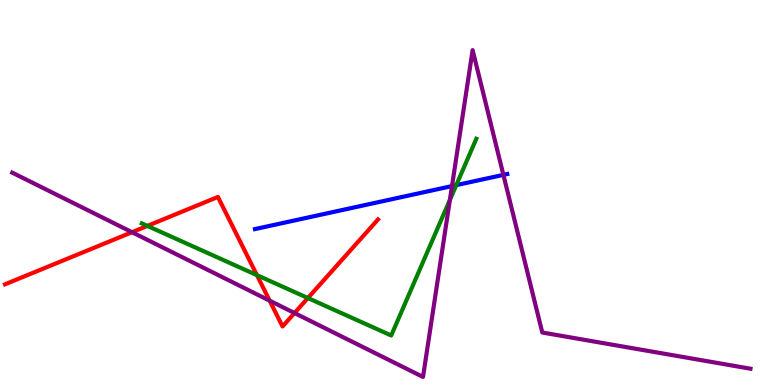[{'lines': ['blue', 'red'], 'intersections': []}, {'lines': ['green', 'red'], 'intersections': [{'x': 1.9, 'y': 4.13}, {'x': 3.32, 'y': 2.85}, {'x': 3.97, 'y': 2.26}]}, {'lines': ['purple', 'red'], 'intersections': [{'x': 1.7, 'y': 3.97}, {'x': 3.48, 'y': 2.19}, {'x': 3.8, 'y': 1.87}]}, {'lines': ['blue', 'green'], 'intersections': [{'x': 5.89, 'y': 5.19}]}, {'lines': ['blue', 'purple'], 'intersections': [{'x': 5.83, 'y': 5.17}, {'x': 6.5, 'y': 5.46}]}, {'lines': ['green', 'purple'], 'intersections': [{'x': 5.81, 'y': 4.81}]}]